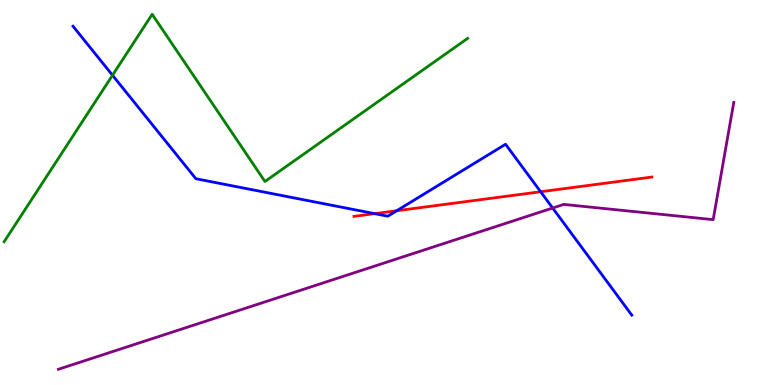[{'lines': ['blue', 'red'], 'intersections': [{'x': 4.83, 'y': 4.45}, {'x': 5.12, 'y': 4.53}, {'x': 6.98, 'y': 5.02}]}, {'lines': ['green', 'red'], 'intersections': []}, {'lines': ['purple', 'red'], 'intersections': []}, {'lines': ['blue', 'green'], 'intersections': [{'x': 1.45, 'y': 8.05}]}, {'lines': ['blue', 'purple'], 'intersections': [{'x': 7.13, 'y': 4.6}]}, {'lines': ['green', 'purple'], 'intersections': []}]